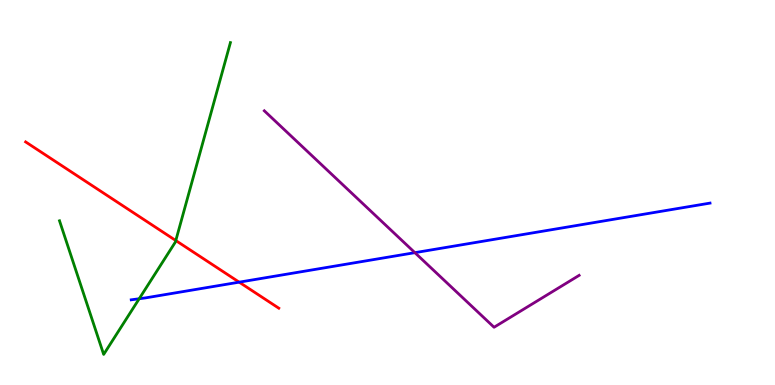[{'lines': ['blue', 'red'], 'intersections': [{'x': 3.09, 'y': 2.67}]}, {'lines': ['green', 'red'], 'intersections': [{'x': 2.27, 'y': 3.75}]}, {'lines': ['purple', 'red'], 'intersections': []}, {'lines': ['blue', 'green'], 'intersections': [{'x': 1.8, 'y': 2.24}]}, {'lines': ['blue', 'purple'], 'intersections': [{'x': 5.35, 'y': 3.44}]}, {'lines': ['green', 'purple'], 'intersections': []}]